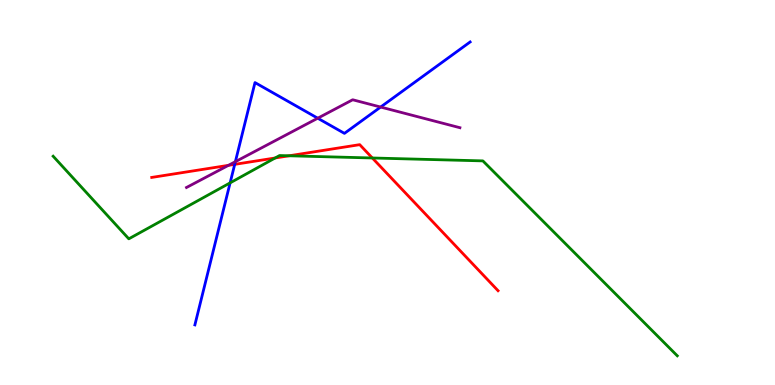[{'lines': ['blue', 'red'], 'intersections': [{'x': 3.03, 'y': 5.73}]}, {'lines': ['green', 'red'], 'intersections': [{'x': 3.55, 'y': 5.9}, {'x': 3.73, 'y': 5.95}, {'x': 4.8, 'y': 5.9}]}, {'lines': ['purple', 'red'], 'intersections': [{'x': 2.95, 'y': 5.71}]}, {'lines': ['blue', 'green'], 'intersections': [{'x': 2.97, 'y': 5.25}]}, {'lines': ['blue', 'purple'], 'intersections': [{'x': 3.04, 'y': 5.8}, {'x': 4.1, 'y': 6.93}, {'x': 4.91, 'y': 7.22}]}, {'lines': ['green', 'purple'], 'intersections': []}]